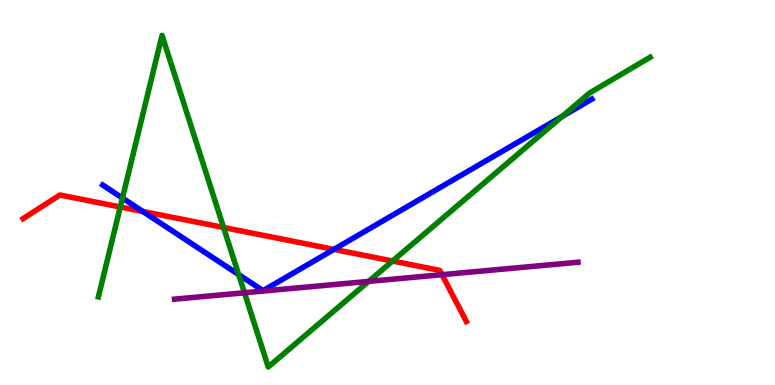[{'lines': ['blue', 'red'], 'intersections': [{'x': 1.84, 'y': 4.51}, {'x': 4.31, 'y': 3.52}]}, {'lines': ['green', 'red'], 'intersections': [{'x': 1.55, 'y': 4.62}, {'x': 2.88, 'y': 4.09}, {'x': 5.07, 'y': 3.22}]}, {'lines': ['purple', 'red'], 'intersections': [{'x': 5.7, 'y': 2.87}]}, {'lines': ['blue', 'green'], 'intersections': [{'x': 1.58, 'y': 4.86}, {'x': 3.08, 'y': 2.87}, {'x': 7.25, 'y': 6.98}]}, {'lines': ['blue', 'purple'], 'intersections': []}, {'lines': ['green', 'purple'], 'intersections': [{'x': 3.15, 'y': 2.4}, {'x': 4.76, 'y': 2.69}]}]